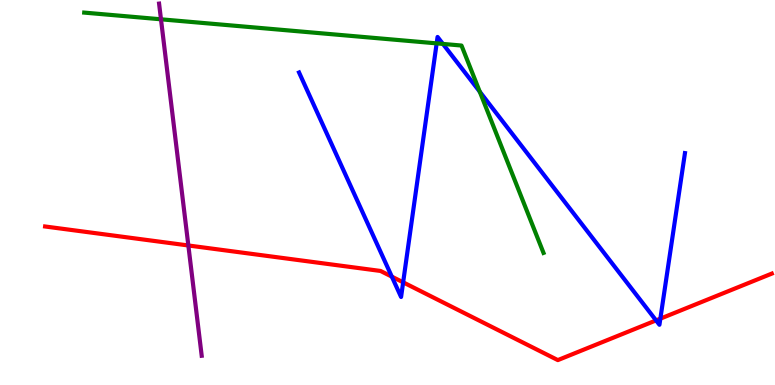[{'lines': ['blue', 'red'], 'intersections': [{'x': 5.06, 'y': 2.81}, {'x': 5.2, 'y': 2.67}, {'x': 8.47, 'y': 1.68}, {'x': 8.52, 'y': 1.72}]}, {'lines': ['green', 'red'], 'intersections': []}, {'lines': ['purple', 'red'], 'intersections': [{'x': 2.43, 'y': 3.62}]}, {'lines': ['blue', 'green'], 'intersections': [{'x': 5.63, 'y': 8.87}, {'x': 5.72, 'y': 8.86}, {'x': 6.19, 'y': 7.62}]}, {'lines': ['blue', 'purple'], 'intersections': []}, {'lines': ['green', 'purple'], 'intersections': [{'x': 2.08, 'y': 9.5}]}]